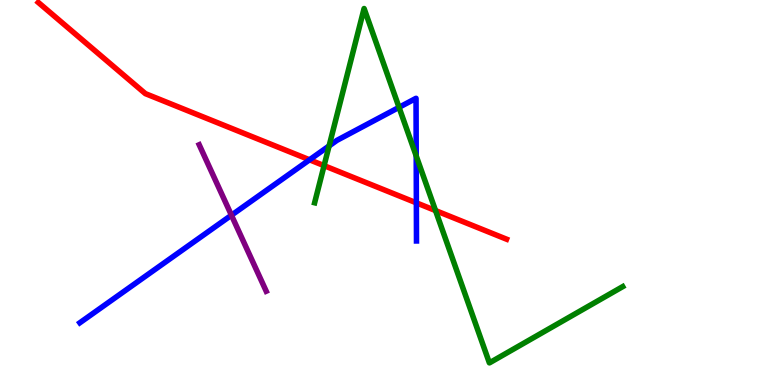[{'lines': ['blue', 'red'], 'intersections': [{'x': 3.99, 'y': 5.85}, {'x': 5.37, 'y': 4.73}]}, {'lines': ['green', 'red'], 'intersections': [{'x': 4.18, 'y': 5.7}, {'x': 5.62, 'y': 4.53}]}, {'lines': ['purple', 'red'], 'intersections': []}, {'lines': ['blue', 'green'], 'intersections': [{'x': 4.25, 'y': 6.21}, {'x': 5.15, 'y': 7.21}, {'x': 5.37, 'y': 5.95}]}, {'lines': ['blue', 'purple'], 'intersections': [{'x': 2.99, 'y': 4.41}]}, {'lines': ['green', 'purple'], 'intersections': []}]